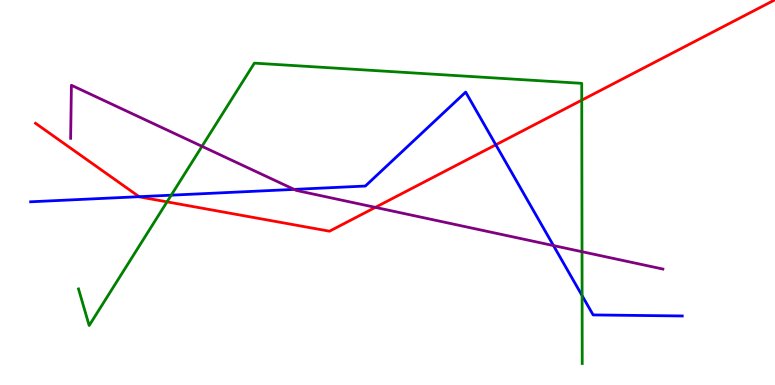[{'lines': ['blue', 'red'], 'intersections': [{'x': 1.8, 'y': 4.89}, {'x': 6.4, 'y': 6.24}]}, {'lines': ['green', 'red'], 'intersections': [{'x': 2.16, 'y': 4.76}, {'x': 7.51, 'y': 7.4}]}, {'lines': ['purple', 'red'], 'intersections': [{'x': 4.84, 'y': 4.61}]}, {'lines': ['blue', 'green'], 'intersections': [{'x': 2.21, 'y': 4.93}, {'x': 7.51, 'y': 2.32}]}, {'lines': ['blue', 'purple'], 'intersections': [{'x': 3.8, 'y': 5.08}, {'x': 7.14, 'y': 3.62}]}, {'lines': ['green', 'purple'], 'intersections': [{'x': 2.61, 'y': 6.2}, {'x': 7.51, 'y': 3.46}]}]